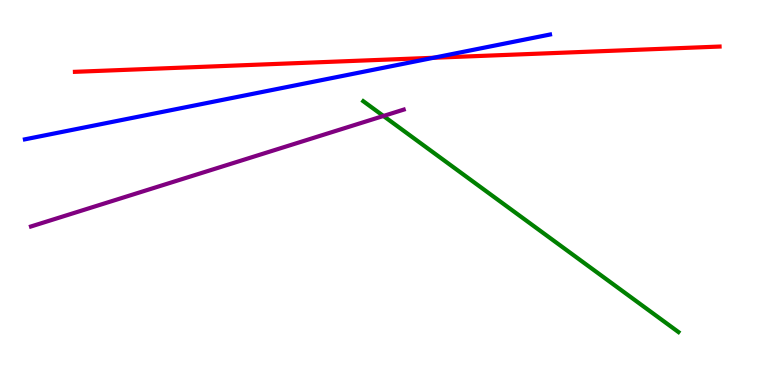[{'lines': ['blue', 'red'], 'intersections': [{'x': 5.59, 'y': 8.5}]}, {'lines': ['green', 'red'], 'intersections': []}, {'lines': ['purple', 'red'], 'intersections': []}, {'lines': ['blue', 'green'], 'intersections': []}, {'lines': ['blue', 'purple'], 'intersections': []}, {'lines': ['green', 'purple'], 'intersections': [{'x': 4.95, 'y': 6.99}]}]